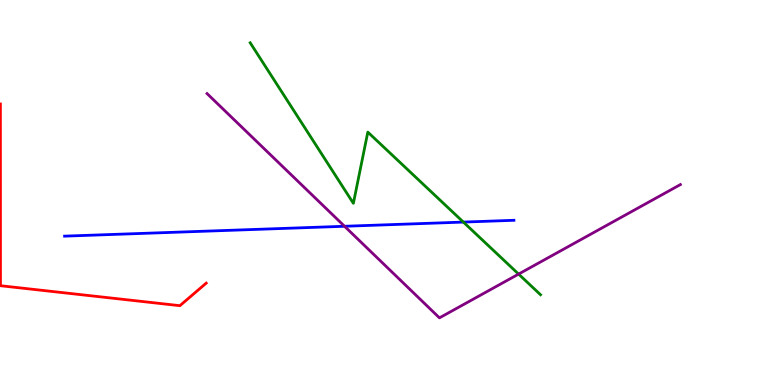[{'lines': ['blue', 'red'], 'intersections': []}, {'lines': ['green', 'red'], 'intersections': []}, {'lines': ['purple', 'red'], 'intersections': []}, {'lines': ['blue', 'green'], 'intersections': [{'x': 5.98, 'y': 4.23}]}, {'lines': ['blue', 'purple'], 'intersections': [{'x': 4.45, 'y': 4.12}]}, {'lines': ['green', 'purple'], 'intersections': [{'x': 6.69, 'y': 2.88}]}]